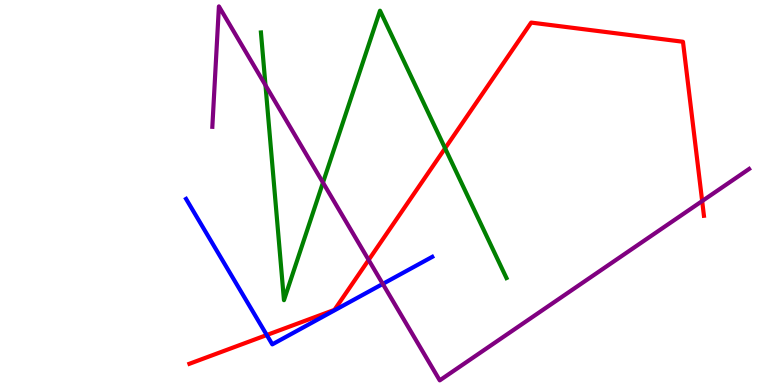[{'lines': ['blue', 'red'], 'intersections': [{'x': 3.44, 'y': 1.3}]}, {'lines': ['green', 'red'], 'intersections': [{'x': 5.74, 'y': 6.15}]}, {'lines': ['purple', 'red'], 'intersections': [{'x': 4.76, 'y': 3.25}, {'x': 9.06, 'y': 4.78}]}, {'lines': ['blue', 'green'], 'intersections': []}, {'lines': ['blue', 'purple'], 'intersections': [{'x': 4.94, 'y': 2.63}]}, {'lines': ['green', 'purple'], 'intersections': [{'x': 3.43, 'y': 7.79}, {'x': 4.17, 'y': 5.26}]}]